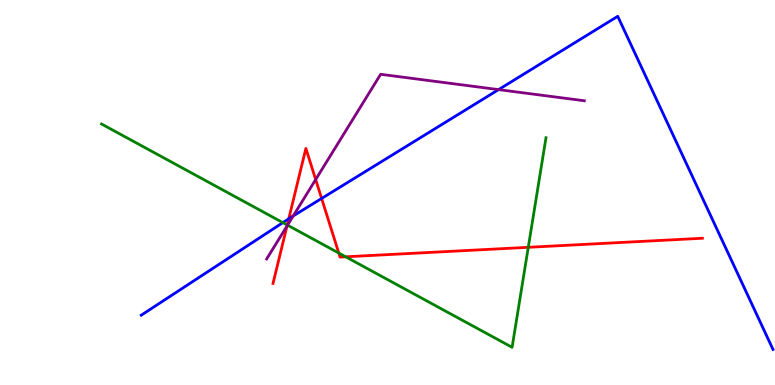[{'lines': ['blue', 'red'], 'intersections': [{'x': 3.73, 'y': 4.32}, {'x': 4.15, 'y': 4.85}]}, {'lines': ['green', 'red'], 'intersections': [{'x': 3.71, 'y': 4.16}, {'x': 4.37, 'y': 3.43}, {'x': 4.46, 'y': 3.33}, {'x': 6.82, 'y': 3.58}]}, {'lines': ['purple', 'red'], 'intersections': [{'x': 3.7, 'y': 4.13}, {'x': 4.07, 'y': 5.34}]}, {'lines': ['blue', 'green'], 'intersections': [{'x': 3.65, 'y': 4.22}]}, {'lines': ['blue', 'purple'], 'intersections': [{'x': 3.78, 'y': 4.39}, {'x': 6.43, 'y': 7.67}]}, {'lines': ['green', 'purple'], 'intersections': [{'x': 3.71, 'y': 4.15}]}]